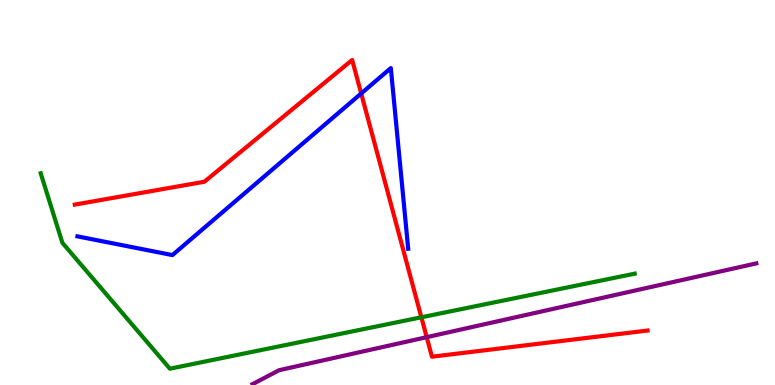[{'lines': ['blue', 'red'], 'intersections': [{'x': 4.66, 'y': 7.57}]}, {'lines': ['green', 'red'], 'intersections': [{'x': 5.44, 'y': 1.76}]}, {'lines': ['purple', 'red'], 'intersections': [{'x': 5.51, 'y': 1.24}]}, {'lines': ['blue', 'green'], 'intersections': []}, {'lines': ['blue', 'purple'], 'intersections': []}, {'lines': ['green', 'purple'], 'intersections': []}]